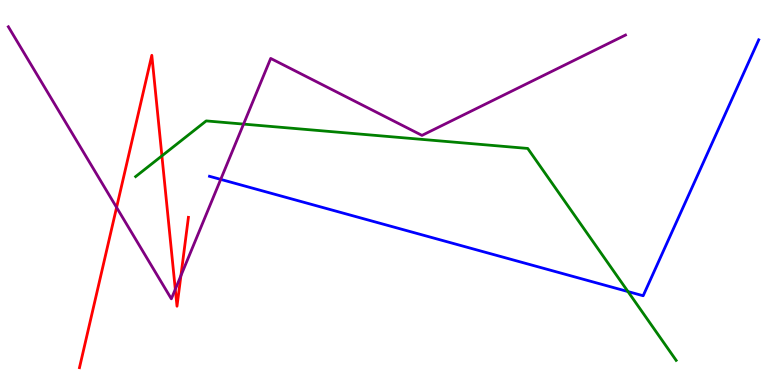[{'lines': ['blue', 'red'], 'intersections': []}, {'lines': ['green', 'red'], 'intersections': [{'x': 2.09, 'y': 5.95}]}, {'lines': ['purple', 'red'], 'intersections': [{'x': 1.5, 'y': 4.61}, {'x': 2.26, 'y': 2.49}, {'x': 2.33, 'y': 2.84}]}, {'lines': ['blue', 'green'], 'intersections': [{'x': 8.1, 'y': 2.43}]}, {'lines': ['blue', 'purple'], 'intersections': [{'x': 2.85, 'y': 5.34}]}, {'lines': ['green', 'purple'], 'intersections': [{'x': 3.14, 'y': 6.78}]}]